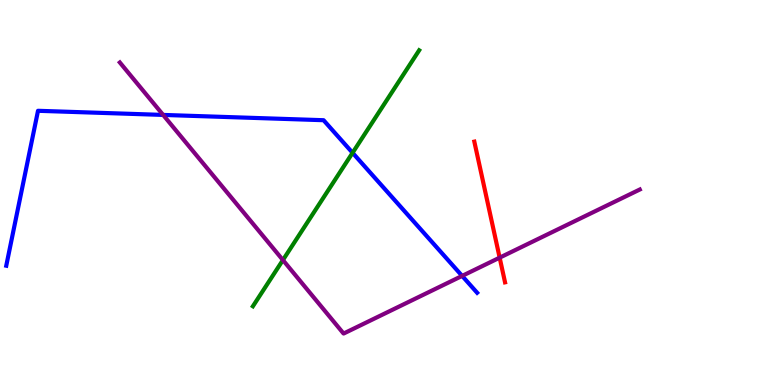[{'lines': ['blue', 'red'], 'intersections': []}, {'lines': ['green', 'red'], 'intersections': []}, {'lines': ['purple', 'red'], 'intersections': [{'x': 6.45, 'y': 3.31}]}, {'lines': ['blue', 'green'], 'intersections': [{'x': 4.55, 'y': 6.03}]}, {'lines': ['blue', 'purple'], 'intersections': [{'x': 2.1, 'y': 7.02}, {'x': 5.96, 'y': 2.83}]}, {'lines': ['green', 'purple'], 'intersections': [{'x': 3.65, 'y': 3.25}]}]